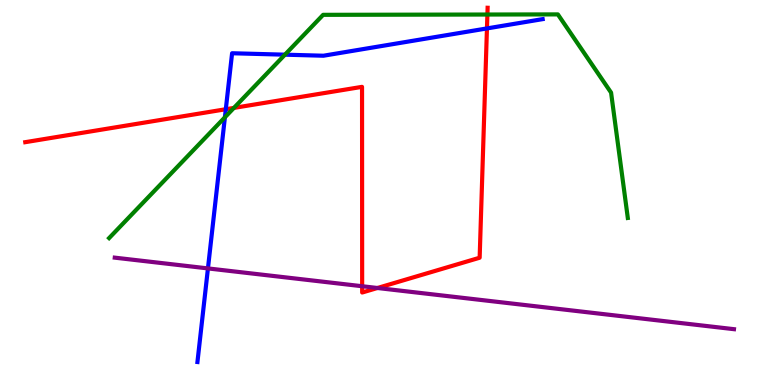[{'lines': ['blue', 'red'], 'intersections': [{'x': 2.91, 'y': 7.16}, {'x': 6.28, 'y': 9.26}]}, {'lines': ['green', 'red'], 'intersections': [{'x': 3.02, 'y': 7.2}, {'x': 6.29, 'y': 9.62}]}, {'lines': ['purple', 'red'], 'intersections': [{'x': 4.67, 'y': 2.57}, {'x': 4.87, 'y': 2.52}]}, {'lines': ['blue', 'green'], 'intersections': [{'x': 2.9, 'y': 6.95}, {'x': 3.68, 'y': 8.58}]}, {'lines': ['blue', 'purple'], 'intersections': [{'x': 2.68, 'y': 3.03}]}, {'lines': ['green', 'purple'], 'intersections': []}]